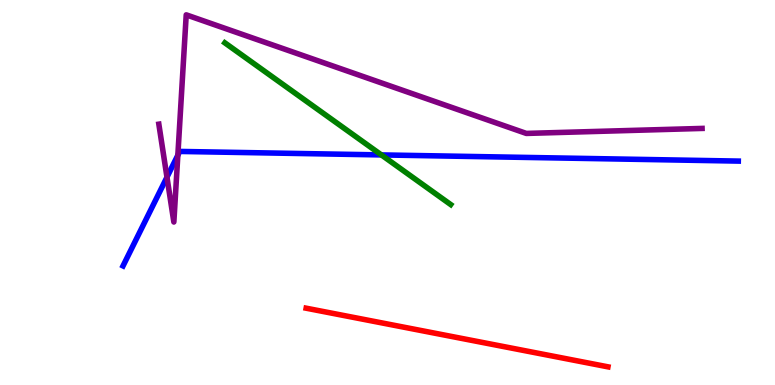[{'lines': ['blue', 'red'], 'intersections': []}, {'lines': ['green', 'red'], 'intersections': []}, {'lines': ['purple', 'red'], 'intersections': []}, {'lines': ['blue', 'green'], 'intersections': [{'x': 4.92, 'y': 5.98}]}, {'lines': ['blue', 'purple'], 'intersections': [{'x': 2.15, 'y': 5.4}, {'x': 2.29, 'y': 5.97}]}, {'lines': ['green', 'purple'], 'intersections': []}]